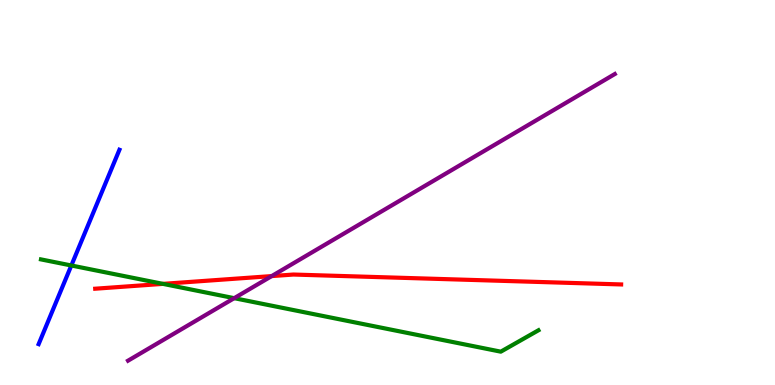[{'lines': ['blue', 'red'], 'intersections': []}, {'lines': ['green', 'red'], 'intersections': [{'x': 2.1, 'y': 2.63}]}, {'lines': ['purple', 'red'], 'intersections': [{'x': 3.51, 'y': 2.83}]}, {'lines': ['blue', 'green'], 'intersections': [{'x': 0.92, 'y': 3.1}]}, {'lines': ['blue', 'purple'], 'intersections': []}, {'lines': ['green', 'purple'], 'intersections': [{'x': 3.02, 'y': 2.26}]}]